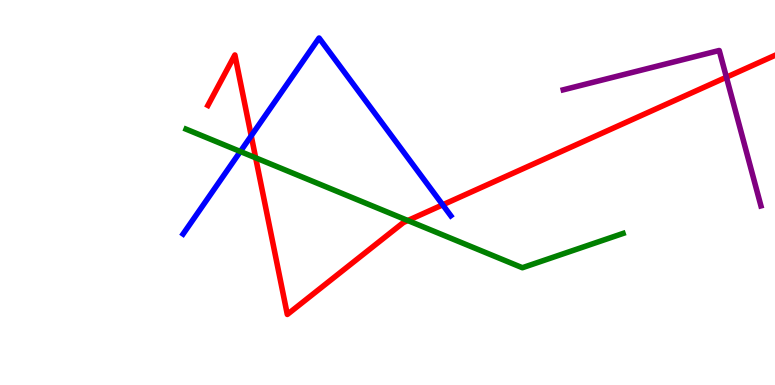[{'lines': ['blue', 'red'], 'intersections': [{'x': 3.24, 'y': 6.47}, {'x': 5.71, 'y': 4.68}]}, {'lines': ['green', 'red'], 'intersections': [{'x': 3.3, 'y': 5.9}, {'x': 5.26, 'y': 4.27}]}, {'lines': ['purple', 'red'], 'intersections': [{'x': 9.37, 'y': 7.99}]}, {'lines': ['blue', 'green'], 'intersections': [{'x': 3.1, 'y': 6.06}]}, {'lines': ['blue', 'purple'], 'intersections': []}, {'lines': ['green', 'purple'], 'intersections': []}]